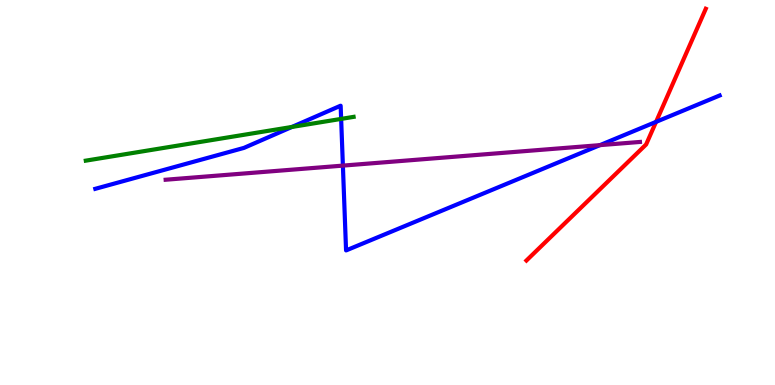[{'lines': ['blue', 'red'], 'intersections': [{'x': 8.47, 'y': 6.83}]}, {'lines': ['green', 'red'], 'intersections': []}, {'lines': ['purple', 'red'], 'intersections': []}, {'lines': ['blue', 'green'], 'intersections': [{'x': 3.77, 'y': 6.7}, {'x': 4.4, 'y': 6.91}]}, {'lines': ['blue', 'purple'], 'intersections': [{'x': 4.42, 'y': 5.7}, {'x': 7.74, 'y': 6.23}]}, {'lines': ['green', 'purple'], 'intersections': []}]